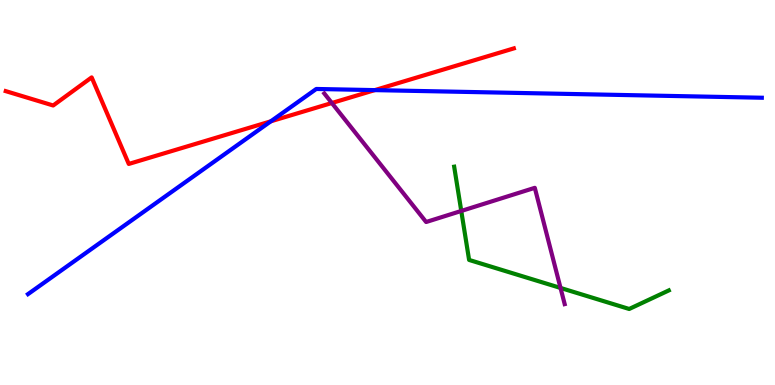[{'lines': ['blue', 'red'], 'intersections': [{'x': 3.49, 'y': 6.85}, {'x': 4.84, 'y': 7.66}]}, {'lines': ['green', 'red'], 'intersections': []}, {'lines': ['purple', 'red'], 'intersections': [{'x': 4.28, 'y': 7.32}]}, {'lines': ['blue', 'green'], 'intersections': []}, {'lines': ['blue', 'purple'], 'intersections': []}, {'lines': ['green', 'purple'], 'intersections': [{'x': 5.95, 'y': 4.52}, {'x': 7.23, 'y': 2.52}]}]